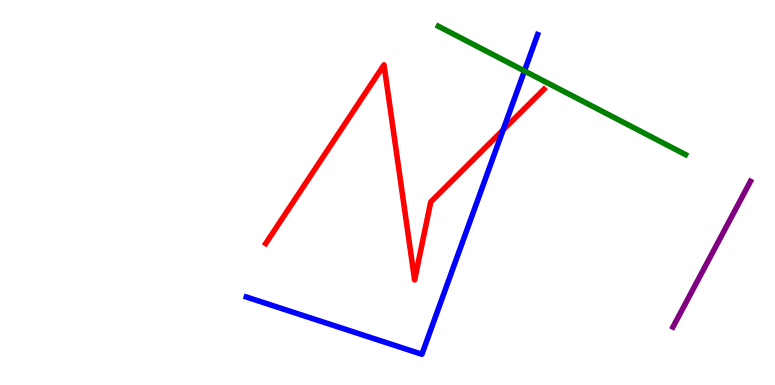[{'lines': ['blue', 'red'], 'intersections': [{'x': 6.49, 'y': 6.63}]}, {'lines': ['green', 'red'], 'intersections': []}, {'lines': ['purple', 'red'], 'intersections': []}, {'lines': ['blue', 'green'], 'intersections': [{'x': 6.77, 'y': 8.16}]}, {'lines': ['blue', 'purple'], 'intersections': []}, {'lines': ['green', 'purple'], 'intersections': []}]